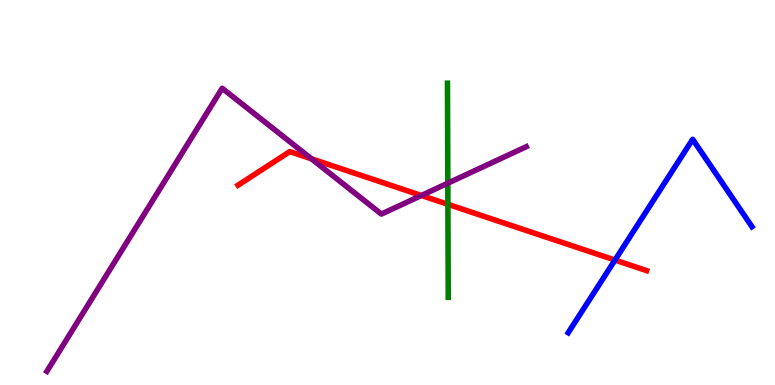[{'lines': ['blue', 'red'], 'intersections': [{'x': 7.94, 'y': 3.25}]}, {'lines': ['green', 'red'], 'intersections': [{'x': 5.78, 'y': 4.69}]}, {'lines': ['purple', 'red'], 'intersections': [{'x': 4.02, 'y': 5.88}, {'x': 5.44, 'y': 4.92}]}, {'lines': ['blue', 'green'], 'intersections': []}, {'lines': ['blue', 'purple'], 'intersections': []}, {'lines': ['green', 'purple'], 'intersections': [{'x': 5.78, 'y': 5.24}]}]